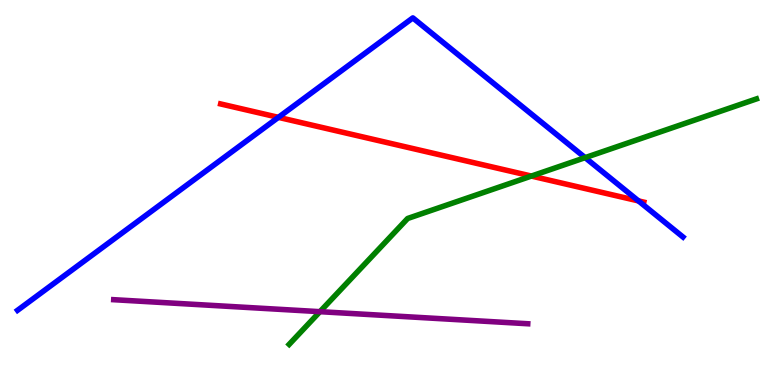[{'lines': ['blue', 'red'], 'intersections': [{'x': 3.59, 'y': 6.95}, {'x': 8.24, 'y': 4.78}]}, {'lines': ['green', 'red'], 'intersections': [{'x': 6.86, 'y': 5.43}]}, {'lines': ['purple', 'red'], 'intersections': []}, {'lines': ['blue', 'green'], 'intersections': [{'x': 7.55, 'y': 5.91}]}, {'lines': ['blue', 'purple'], 'intersections': []}, {'lines': ['green', 'purple'], 'intersections': [{'x': 4.13, 'y': 1.9}]}]